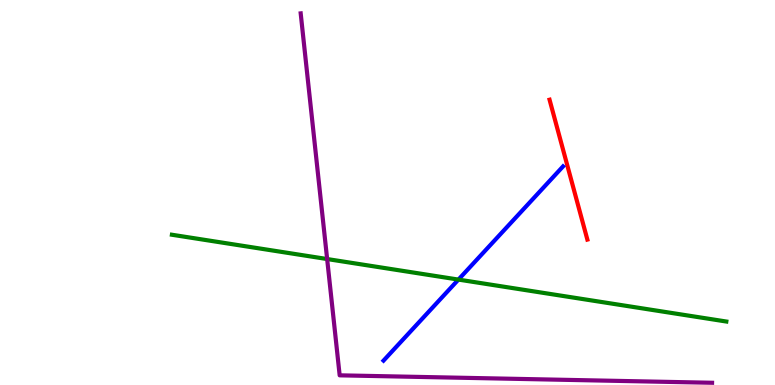[{'lines': ['blue', 'red'], 'intersections': []}, {'lines': ['green', 'red'], 'intersections': []}, {'lines': ['purple', 'red'], 'intersections': []}, {'lines': ['blue', 'green'], 'intersections': [{'x': 5.92, 'y': 2.74}]}, {'lines': ['blue', 'purple'], 'intersections': []}, {'lines': ['green', 'purple'], 'intersections': [{'x': 4.22, 'y': 3.27}]}]